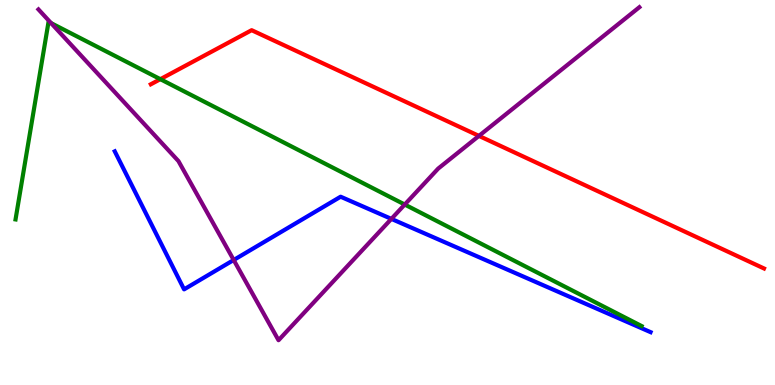[{'lines': ['blue', 'red'], 'intersections': []}, {'lines': ['green', 'red'], 'intersections': [{'x': 2.07, 'y': 7.94}]}, {'lines': ['purple', 'red'], 'intersections': [{'x': 6.18, 'y': 6.47}]}, {'lines': ['blue', 'green'], 'intersections': []}, {'lines': ['blue', 'purple'], 'intersections': [{'x': 3.02, 'y': 3.25}, {'x': 5.05, 'y': 4.31}]}, {'lines': ['green', 'purple'], 'intersections': [{'x': 0.66, 'y': 9.4}, {'x': 5.22, 'y': 4.69}]}]